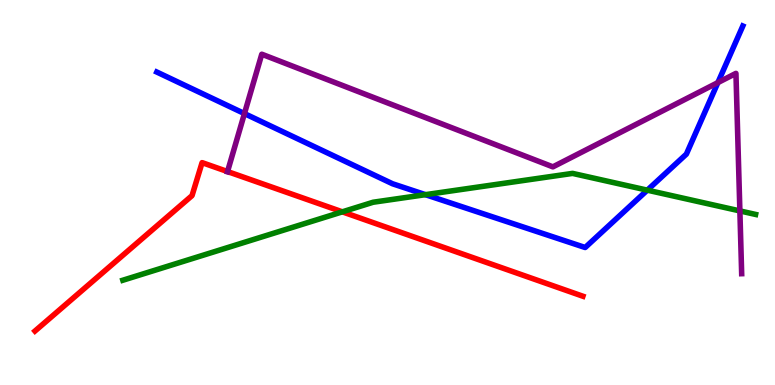[{'lines': ['blue', 'red'], 'intersections': []}, {'lines': ['green', 'red'], 'intersections': [{'x': 4.42, 'y': 4.5}]}, {'lines': ['purple', 'red'], 'intersections': [{'x': 2.94, 'y': 5.54}]}, {'lines': ['blue', 'green'], 'intersections': [{'x': 5.49, 'y': 4.94}, {'x': 8.35, 'y': 5.06}]}, {'lines': ['blue', 'purple'], 'intersections': [{'x': 3.15, 'y': 7.05}, {'x': 9.26, 'y': 7.85}]}, {'lines': ['green', 'purple'], 'intersections': [{'x': 9.55, 'y': 4.52}]}]